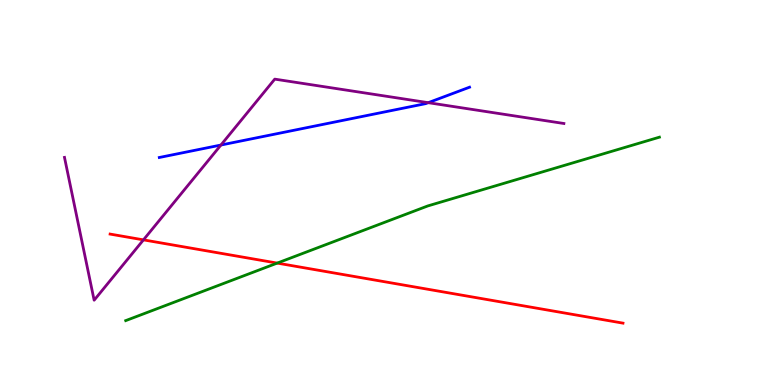[{'lines': ['blue', 'red'], 'intersections': []}, {'lines': ['green', 'red'], 'intersections': [{'x': 3.58, 'y': 3.17}]}, {'lines': ['purple', 'red'], 'intersections': [{'x': 1.85, 'y': 3.77}]}, {'lines': ['blue', 'green'], 'intersections': []}, {'lines': ['blue', 'purple'], 'intersections': [{'x': 2.85, 'y': 6.23}, {'x': 5.53, 'y': 7.33}]}, {'lines': ['green', 'purple'], 'intersections': []}]